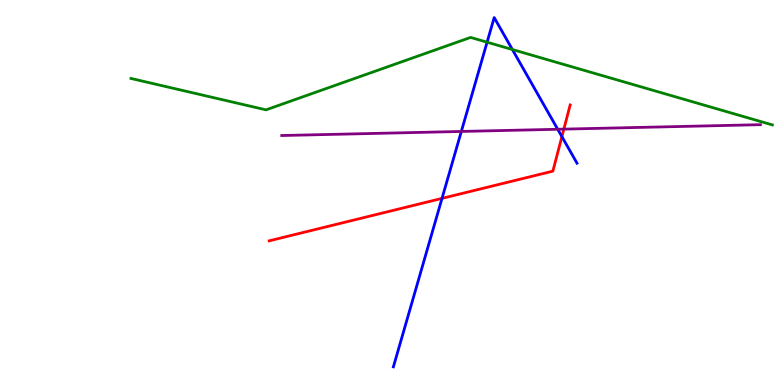[{'lines': ['blue', 'red'], 'intersections': [{'x': 5.7, 'y': 4.85}, {'x': 7.25, 'y': 6.45}]}, {'lines': ['green', 'red'], 'intersections': []}, {'lines': ['purple', 'red'], 'intersections': [{'x': 7.28, 'y': 6.65}]}, {'lines': ['blue', 'green'], 'intersections': [{'x': 6.29, 'y': 8.9}, {'x': 6.61, 'y': 8.71}]}, {'lines': ['blue', 'purple'], 'intersections': [{'x': 5.95, 'y': 6.59}, {'x': 7.2, 'y': 6.64}]}, {'lines': ['green', 'purple'], 'intersections': []}]